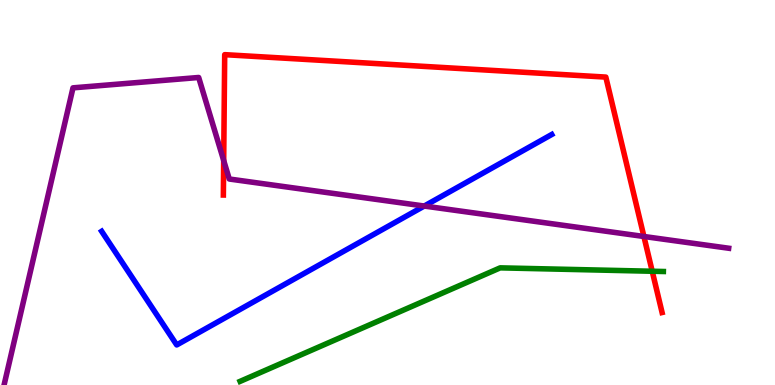[{'lines': ['blue', 'red'], 'intersections': []}, {'lines': ['green', 'red'], 'intersections': [{'x': 8.42, 'y': 2.95}]}, {'lines': ['purple', 'red'], 'intersections': [{'x': 2.89, 'y': 5.83}, {'x': 8.31, 'y': 3.86}]}, {'lines': ['blue', 'green'], 'intersections': []}, {'lines': ['blue', 'purple'], 'intersections': [{'x': 5.47, 'y': 4.65}]}, {'lines': ['green', 'purple'], 'intersections': []}]